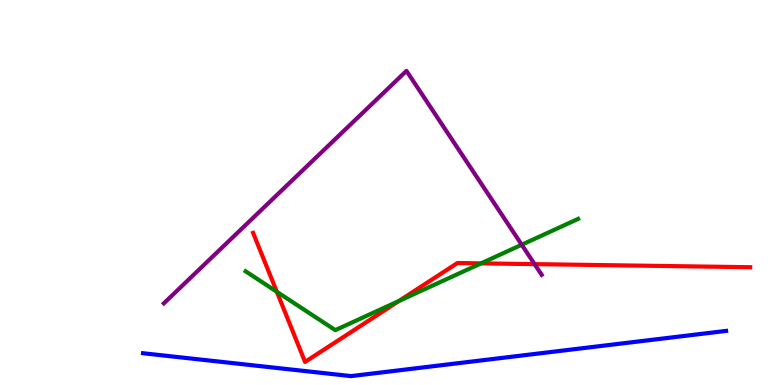[{'lines': ['blue', 'red'], 'intersections': []}, {'lines': ['green', 'red'], 'intersections': [{'x': 3.57, 'y': 2.42}, {'x': 5.15, 'y': 2.18}, {'x': 6.21, 'y': 3.16}]}, {'lines': ['purple', 'red'], 'intersections': [{'x': 6.9, 'y': 3.14}]}, {'lines': ['blue', 'green'], 'intersections': []}, {'lines': ['blue', 'purple'], 'intersections': []}, {'lines': ['green', 'purple'], 'intersections': [{'x': 6.73, 'y': 3.64}]}]